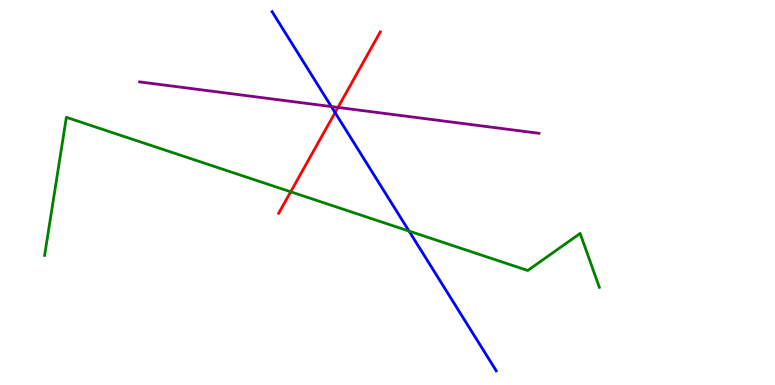[{'lines': ['blue', 'red'], 'intersections': [{'x': 4.32, 'y': 7.08}]}, {'lines': ['green', 'red'], 'intersections': [{'x': 3.75, 'y': 5.02}]}, {'lines': ['purple', 'red'], 'intersections': [{'x': 4.36, 'y': 7.21}]}, {'lines': ['blue', 'green'], 'intersections': [{'x': 5.28, 'y': 4.0}]}, {'lines': ['blue', 'purple'], 'intersections': [{'x': 4.28, 'y': 7.23}]}, {'lines': ['green', 'purple'], 'intersections': []}]